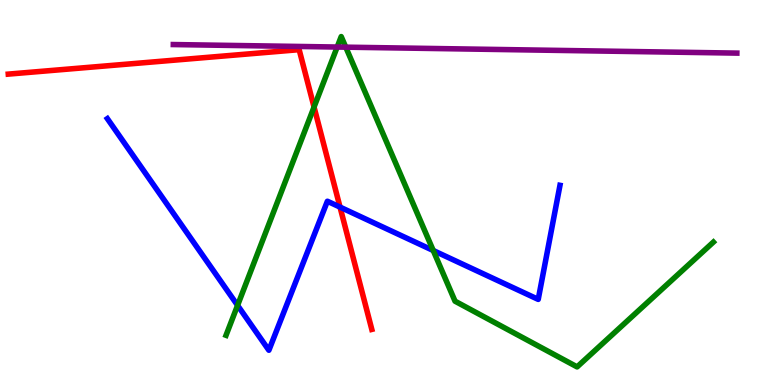[{'lines': ['blue', 'red'], 'intersections': [{'x': 4.39, 'y': 4.62}]}, {'lines': ['green', 'red'], 'intersections': [{'x': 4.05, 'y': 7.22}]}, {'lines': ['purple', 'red'], 'intersections': []}, {'lines': ['blue', 'green'], 'intersections': [{'x': 3.07, 'y': 2.07}, {'x': 5.59, 'y': 3.49}]}, {'lines': ['blue', 'purple'], 'intersections': []}, {'lines': ['green', 'purple'], 'intersections': [{'x': 4.35, 'y': 8.78}, {'x': 4.46, 'y': 8.77}]}]